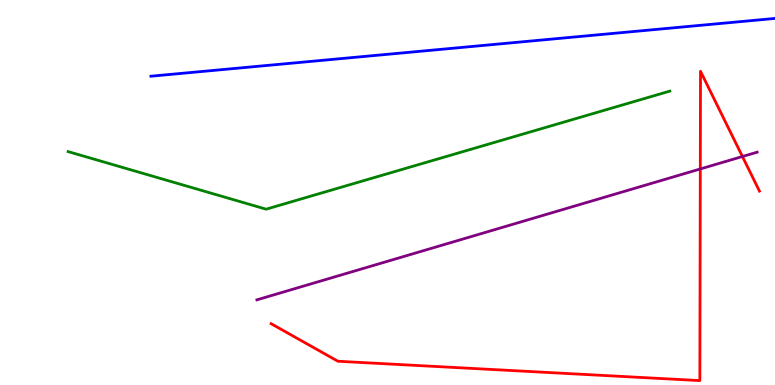[{'lines': ['blue', 'red'], 'intersections': []}, {'lines': ['green', 'red'], 'intersections': []}, {'lines': ['purple', 'red'], 'intersections': [{'x': 9.04, 'y': 5.61}, {'x': 9.58, 'y': 5.93}]}, {'lines': ['blue', 'green'], 'intersections': []}, {'lines': ['blue', 'purple'], 'intersections': []}, {'lines': ['green', 'purple'], 'intersections': []}]